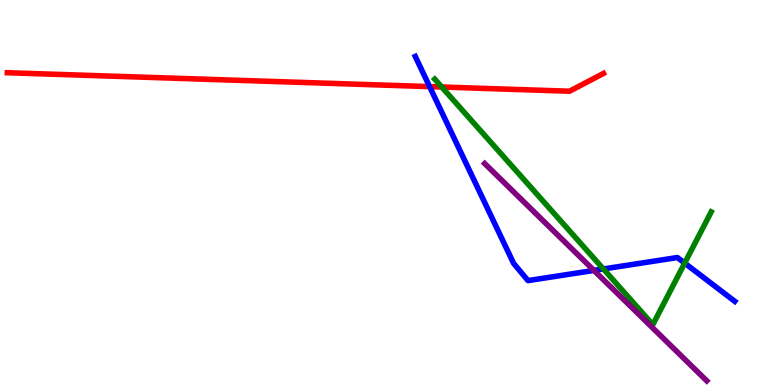[{'lines': ['blue', 'red'], 'intersections': [{'x': 5.54, 'y': 7.75}]}, {'lines': ['green', 'red'], 'intersections': [{'x': 5.7, 'y': 7.74}]}, {'lines': ['purple', 'red'], 'intersections': []}, {'lines': ['blue', 'green'], 'intersections': [{'x': 7.79, 'y': 3.01}, {'x': 8.83, 'y': 3.17}]}, {'lines': ['blue', 'purple'], 'intersections': [{'x': 7.66, 'y': 2.98}]}, {'lines': ['green', 'purple'], 'intersections': []}]